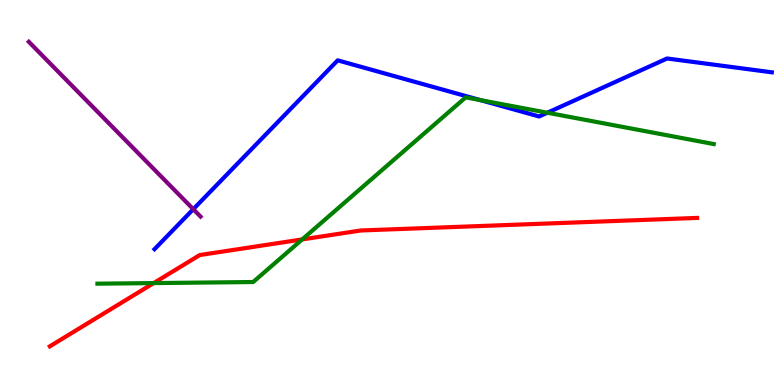[{'lines': ['blue', 'red'], 'intersections': []}, {'lines': ['green', 'red'], 'intersections': [{'x': 1.98, 'y': 2.65}, {'x': 3.9, 'y': 3.78}]}, {'lines': ['purple', 'red'], 'intersections': []}, {'lines': ['blue', 'green'], 'intersections': [{'x': 6.2, 'y': 7.4}, {'x': 7.06, 'y': 7.07}]}, {'lines': ['blue', 'purple'], 'intersections': [{'x': 2.49, 'y': 4.57}]}, {'lines': ['green', 'purple'], 'intersections': []}]